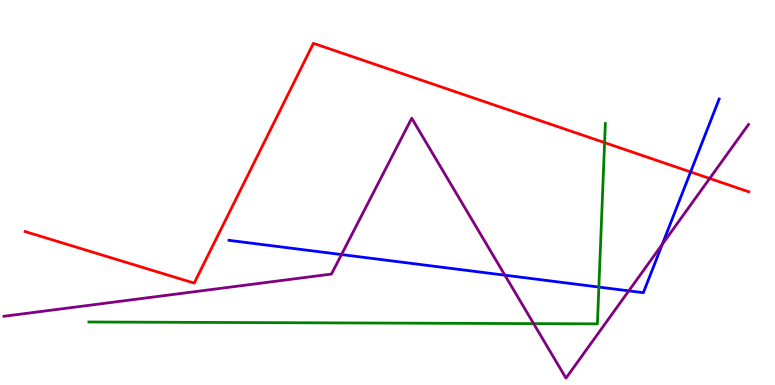[{'lines': ['blue', 'red'], 'intersections': [{'x': 8.91, 'y': 5.53}]}, {'lines': ['green', 'red'], 'intersections': [{'x': 7.8, 'y': 6.3}]}, {'lines': ['purple', 'red'], 'intersections': [{'x': 9.16, 'y': 5.36}]}, {'lines': ['blue', 'green'], 'intersections': [{'x': 7.73, 'y': 2.54}]}, {'lines': ['blue', 'purple'], 'intersections': [{'x': 4.41, 'y': 3.39}, {'x': 6.51, 'y': 2.85}, {'x': 8.11, 'y': 2.45}, {'x': 8.55, 'y': 3.65}]}, {'lines': ['green', 'purple'], 'intersections': [{'x': 6.89, 'y': 1.59}]}]